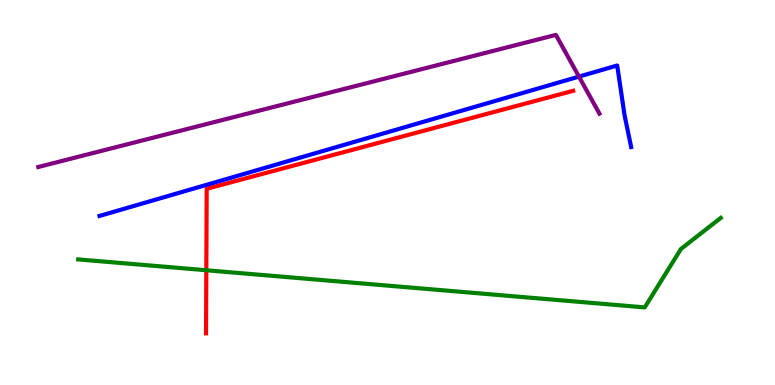[{'lines': ['blue', 'red'], 'intersections': []}, {'lines': ['green', 'red'], 'intersections': [{'x': 2.66, 'y': 2.98}]}, {'lines': ['purple', 'red'], 'intersections': []}, {'lines': ['blue', 'green'], 'intersections': []}, {'lines': ['blue', 'purple'], 'intersections': [{'x': 7.47, 'y': 8.01}]}, {'lines': ['green', 'purple'], 'intersections': []}]